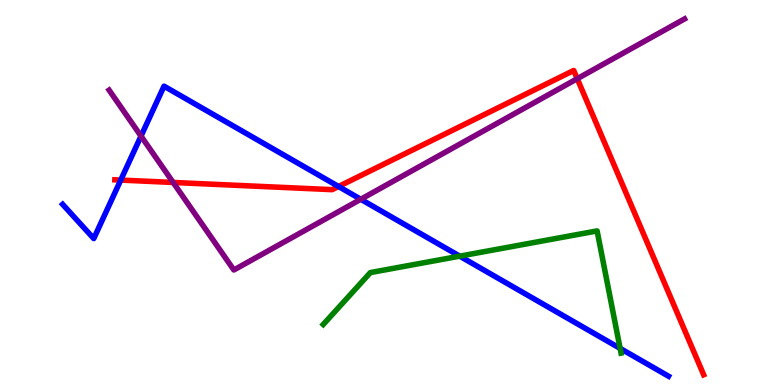[{'lines': ['blue', 'red'], 'intersections': [{'x': 1.56, 'y': 5.32}, {'x': 4.37, 'y': 5.16}]}, {'lines': ['green', 'red'], 'intersections': []}, {'lines': ['purple', 'red'], 'intersections': [{'x': 2.23, 'y': 5.26}, {'x': 7.45, 'y': 7.96}]}, {'lines': ['blue', 'green'], 'intersections': [{'x': 5.93, 'y': 3.35}, {'x': 8.0, 'y': 0.951}]}, {'lines': ['blue', 'purple'], 'intersections': [{'x': 1.82, 'y': 6.46}, {'x': 4.66, 'y': 4.82}]}, {'lines': ['green', 'purple'], 'intersections': []}]